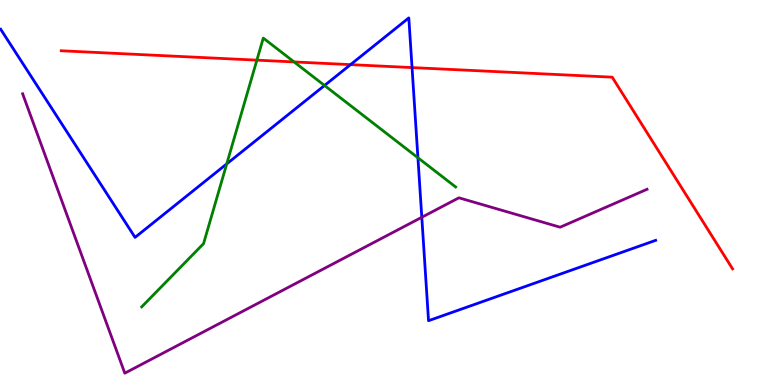[{'lines': ['blue', 'red'], 'intersections': [{'x': 4.52, 'y': 8.32}, {'x': 5.32, 'y': 8.24}]}, {'lines': ['green', 'red'], 'intersections': [{'x': 3.31, 'y': 8.44}, {'x': 3.79, 'y': 8.39}]}, {'lines': ['purple', 'red'], 'intersections': []}, {'lines': ['blue', 'green'], 'intersections': [{'x': 2.93, 'y': 5.74}, {'x': 4.19, 'y': 7.78}, {'x': 5.39, 'y': 5.9}]}, {'lines': ['blue', 'purple'], 'intersections': [{'x': 5.44, 'y': 4.36}]}, {'lines': ['green', 'purple'], 'intersections': []}]